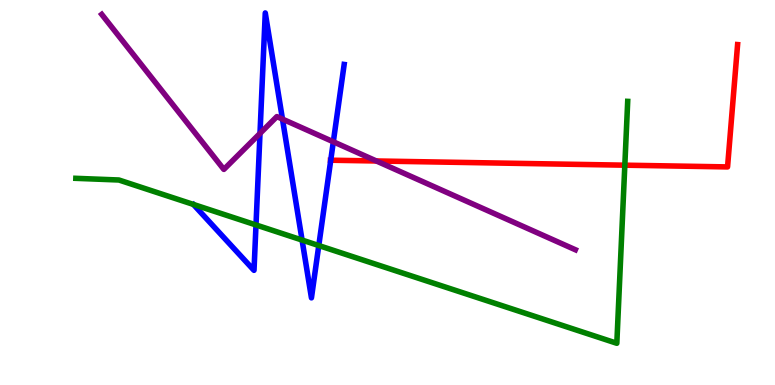[{'lines': ['blue', 'red'], 'intersections': [{'x': 4.27, 'y': 5.84}]}, {'lines': ['green', 'red'], 'intersections': [{'x': 8.06, 'y': 5.71}]}, {'lines': ['purple', 'red'], 'intersections': [{'x': 4.86, 'y': 5.82}]}, {'lines': ['blue', 'green'], 'intersections': [{'x': 3.3, 'y': 4.16}, {'x': 3.9, 'y': 3.76}, {'x': 4.11, 'y': 3.62}]}, {'lines': ['blue', 'purple'], 'intersections': [{'x': 3.35, 'y': 6.53}, {'x': 3.64, 'y': 6.91}, {'x': 4.3, 'y': 6.32}]}, {'lines': ['green', 'purple'], 'intersections': []}]